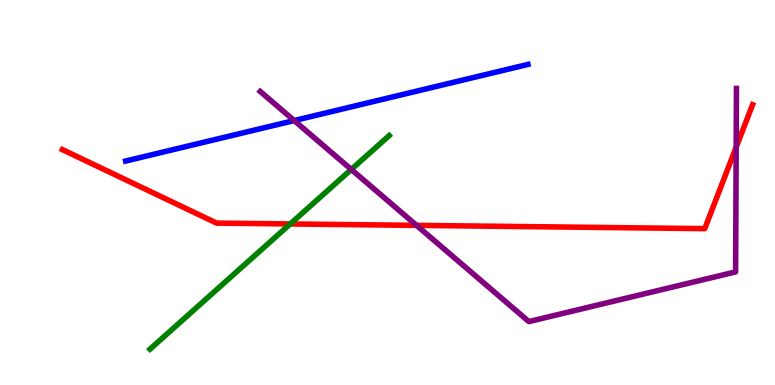[{'lines': ['blue', 'red'], 'intersections': []}, {'lines': ['green', 'red'], 'intersections': [{'x': 3.75, 'y': 4.18}]}, {'lines': ['purple', 'red'], 'intersections': [{'x': 5.37, 'y': 4.15}, {'x': 9.5, 'y': 6.18}]}, {'lines': ['blue', 'green'], 'intersections': []}, {'lines': ['blue', 'purple'], 'intersections': [{'x': 3.8, 'y': 6.87}]}, {'lines': ['green', 'purple'], 'intersections': [{'x': 4.53, 'y': 5.6}]}]